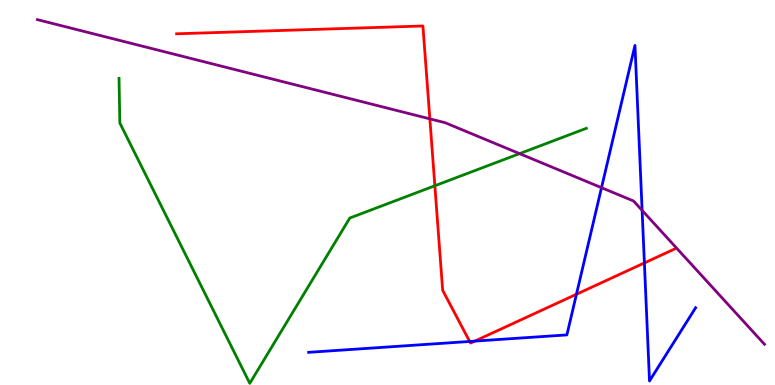[{'lines': ['blue', 'red'], 'intersections': [{'x': 6.06, 'y': 1.13}, {'x': 6.13, 'y': 1.14}, {'x': 7.44, 'y': 2.36}, {'x': 8.31, 'y': 3.17}]}, {'lines': ['green', 'red'], 'intersections': [{'x': 5.61, 'y': 5.17}]}, {'lines': ['purple', 'red'], 'intersections': [{'x': 5.55, 'y': 6.91}]}, {'lines': ['blue', 'green'], 'intersections': []}, {'lines': ['blue', 'purple'], 'intersections': [{'x': 7.76, 'y': 5.12}, {'x': 8.29, 'y': 4.54}]}, {'lines': ['green', 'purple'], 'intersections': [{'x': 6.7, 'y': 6.01}]}]